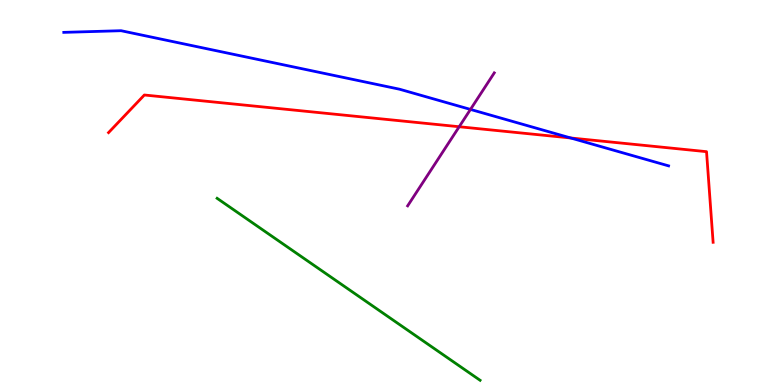[{'lines': ['blue', 'red'], 'intersections': [{'x': 7.36, 'y': 6.42}]}, {'lines': ['green', 'red'], 'intersections': []}, {'lines': ['purple', 'red'], 'intersections': [{'x': 5.93, 'y': 6.71}]}, {'lines': ['blue', 'green'], 'intersections': []}, {'lines': ['blue', 'purple'], 'intersections': [{'x': 6.07, 'y': 7.16}]}, {'lines': ['green', 'purple'], 'intersections': []}]